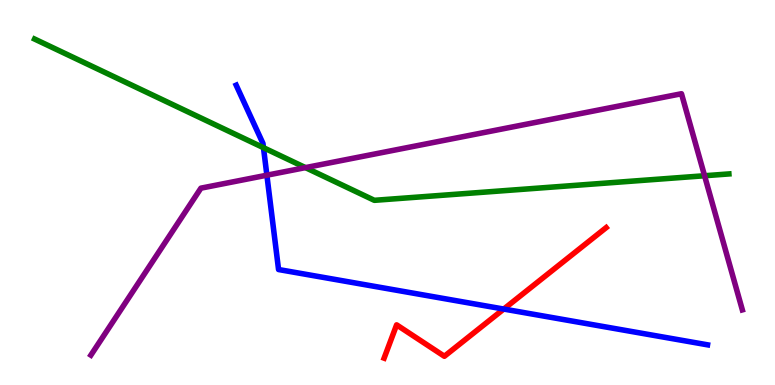[{'lines': ['blue', 'red'], 'intersections': [{'x': 6.5, 'y': 1.97}]}, {'lines': ['green', 'red'], 'intersections': []}, {'lines': ['purple', 'red'], 'intersections': []}, {'lines': ['blue', 'green'], 'intersections': [{'x': 3.4, 'y': 6.16}]}, {'lines': ['blue', 'purple'], 'intersections': [{'x': 3.44, 'y': 5.45}]}, {'lines': ['green', 'purple'], 'intersections': [{'x': 3.94, 'y': 5.65}, {'x': 9.09, 'y': 5.44}]}]